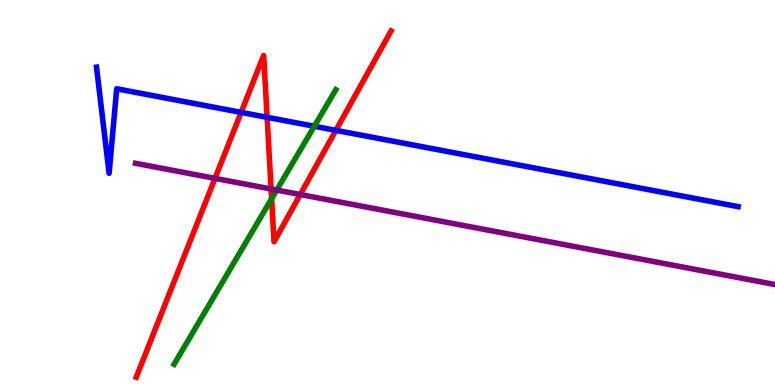[{'lines': ['blue', 'red'], 'intersections': [{'x': 3.11, 'y': 7.08}, {'x': 3.45, 'y': 6.95}, {'x': 4.33, 'y': 6.61}]}, {'lines': ['green', 'red'], 'intersections': [{'x': 3.5, 'y': 4.84}]}, {'lines': ['purple', 'red'], 'intersections': [{'x': 2.77, 'y': 5.37}, {'x': 3.5, 'y': 5.09}, {'x': 3.87, 'y': 4.95}]}, {'lines': ['blue', 'green'], 'intersections': [{'x': 4.06, 'y': 6.72}]}, {'lines': ['blue', 'purple'], 'intersections': []}, {'lines': ['green', 'purple'], 'intersections': [{'x': 3.57, 'y': 5.06}]}]